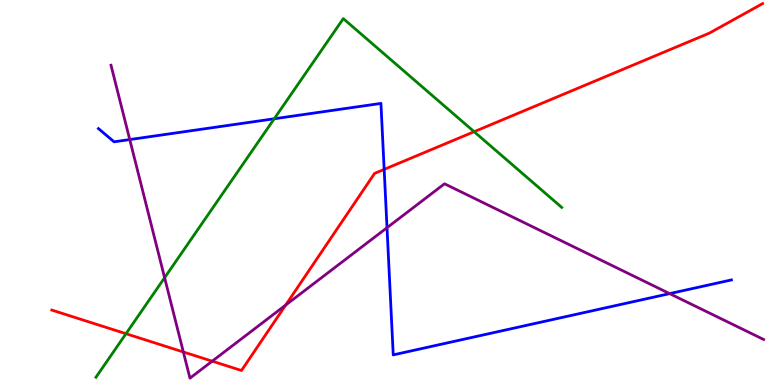[{'lines': ['blue', 'red'], 'intersections': [{'x': 4.96, 'y': 5.6}]}, {'lines': ['green', 'red'], 'intersections': [{'x': 1.63, 'y': 1.33}, {'x': 6.12, 'y': 6.58}]}, {'lines': ['purple', 'red'], 'intersections': [{'x': 2.37, 'y': 0.858}, {'x': 2.74, 'y': 0.619}, {'x': 3.69, 'y': 2.08}]}, {'lines': ['blue', 'green'], 'intersections': [{'x': 3.54, 'y': 6.91}]}, {'lines': ['blue', 'purple'], 'intersections': [{'x': 1.67, 'y': 6.37}, {'x': 4.99, 'y': 4.09}, {'x': 8.64, 'y': 2.37}]}, {'lines': ['green', 'purple'], 'intersections': [{'x': 2.12, 'y': 2.79}]}]